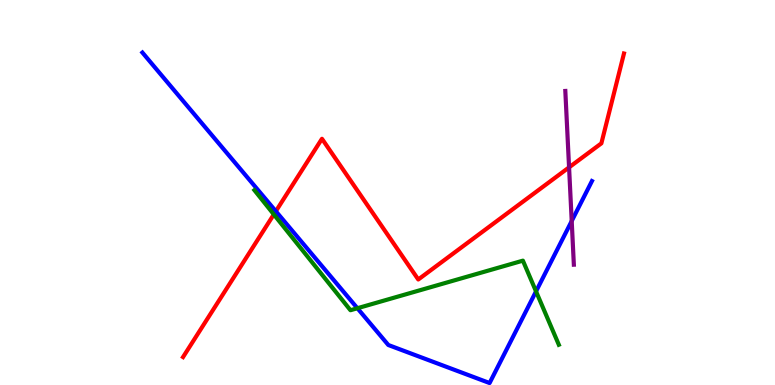[{'lines': ['blue', 'red'], 'intersections': [{'x': 3.56, 'y': 4.51}]}, {'lines': ['green', 'red'], 'intersections': [{'x': 3.53, 'y': 4.43}]}, {'lines': ['purple', 'red'], 'intersections': [{'x': 7.34, 'y': 5.65}]}, {'lines': ['blue', 'green'], 'intersections': [{'x': 4.61, 'y': 1.99}, {'x': 6.92, 'y': 2.43}]}, {'lines': ['blue', 'purple'], 'intersections': [{'x': 7.38, 'y': 4.26}]}, {'lines': ['green', 'purple'], 'intersections': []}]